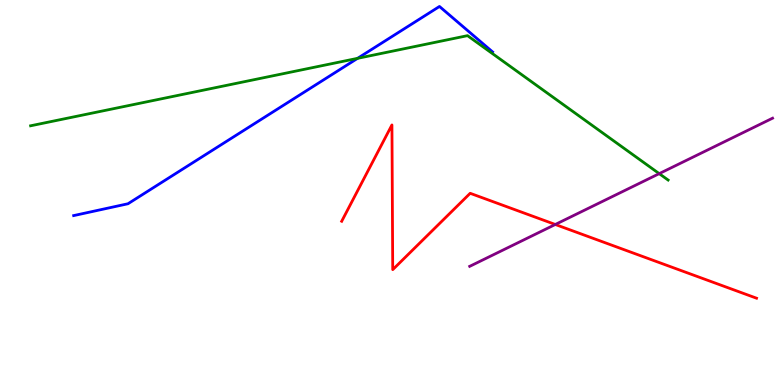[{'lines': ['blue', 'red'], 'intersections': []}, {'lines': ['green', 'red'], 'intersections': []}, {'lines': ['purple', 'red'], 'intersections': [{'x': 7.17, 'y': 4.17}]}, {'lines': ['blue', 'green'], 'intersections': [{'x': 4.61, 'y': 8.48}]}, {'lines': ['blue', 'purple'], 'intersections': []}, {'lines': ['green', 'purple'], 'intersections': [{'x': 8.51, 'y': 5.49}]}]